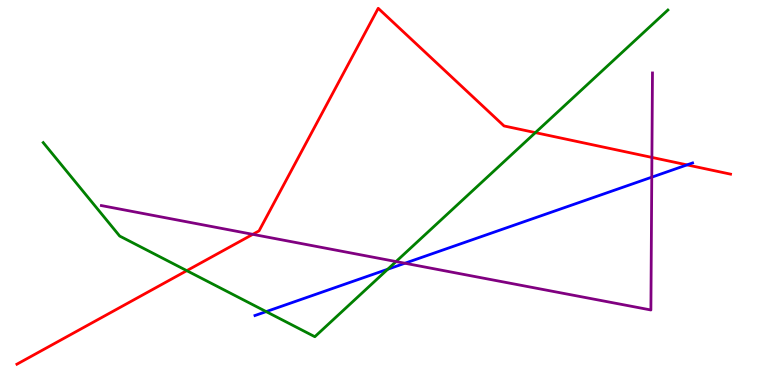[{'lines': ['blue', 'red'], 'intersections': [{'x': 8.86, 'y': 5.72}]}, {'lines': ['green', 'red'], 'intersections': [{'x': 2.41, 'y': 2.97}, {'x': 6.91, 'y': 6.56}]}, {'lines': ['purple', 'red'], 'intersections': [{'x': 3.26, 'y': 3.91}, {'x': 8.41, 'y': 5.91}]}, {'lines': ['blue', 'green'], 'intersections': [{'x': 3.43, 'y': 1.91}, {'x': 5.0, 'y': 3.01}]}, {'lines': ['blue', 'purple'], 'intersections': [{'x': 5.22, 'y': 3.16}, {'x': 8.41, 'y': 5.4}]}, {'lines': ['green', 'purple'], 'intersections': [{'x': 5.11, 'y': 3.21}]}]